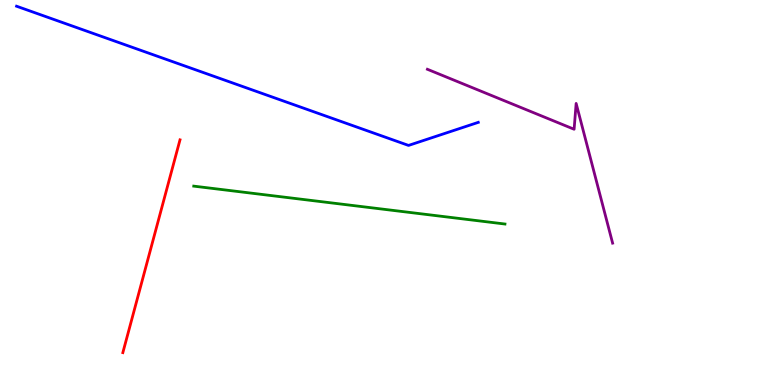[{'lines': ['blue', 'red'], 'intersections': []}, {'lines': ['green', 'red'], 'intersections': []}, {'lines': ['purple', 'red'], 'intersections': []}, {'lines': ['blue', 'green'], 'intersections': []}, {'lines': ['blue', 'purple'], 'intersections': []}, {'lines': ['green', 'purple'], 'intersections': []}]